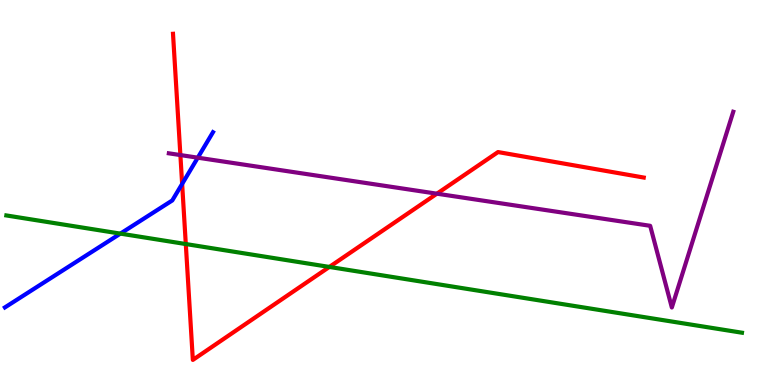[{'lines': ['blue', 'red'], 'intersections': [{'x': 2.35, 'y': 5.22}]}, {'lines': ['green', 'red'], 'intersections': [{'x': 2.4, 'y': 3.66}, {'x': 4.25, 'y': 3.07}]}, {'lines': ['purple', 'red'], 'intersections': [{'x': 2.33, 'y': 5.97}, {'x': 5.64, 'y': 4.97}]}, {'lines': ['blue', 'green'], 'intersections': [{'x': 1.55, 'y': 3.93}]}, {'lines': ['blue', 'purple'], 'intersections': [{'x': 2.55, 'y': 5.9}]}, {'lines': ['green', 'purple'], 'intersections': []}]